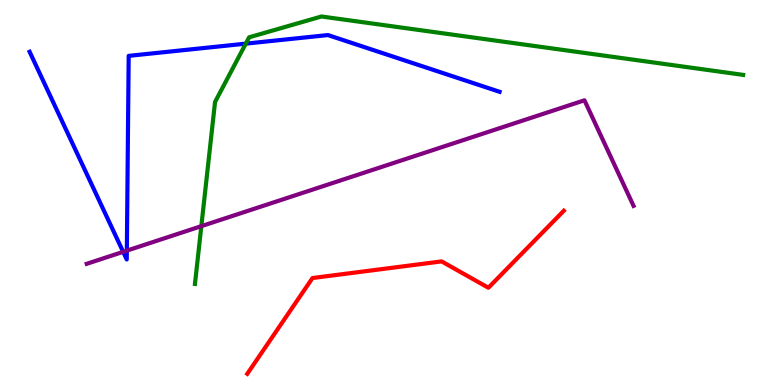[{'lines': ['blue', 'red'], 'intersections': []}, {'lines': ['green', 'red'], 'intersections': []}, {'lines': ['purple', 'red'], 'intersections': []}, {'lines': ['blue', 'green'], 'intersections': [{'x': 3.17, 'y': 8.87}]}, {'lines': ['blue', 'purple'], 'intersections': [{'x': 1.59, 'y': 3.46}, {'x': 1.64, 'y': 3.49}]}, {'lines': ['green', 'purple'], 'intersections': [{'x': 2.6, 'y': 4.13}]}]